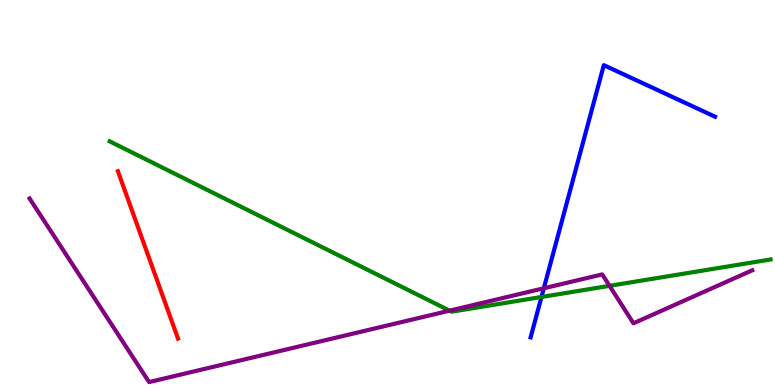[{'lines': ['blue', 'red'], 'intersections': []}, {'lines': ['green', 'red'], 'intersections': []}, {'lines': ['purple', 'red'], 'intersections': []}, {'lines': ['blue', 'green'], 'intersections': [{'x': 6.99, 'y': 2.29}]}, {'lines': ['blue', 'purple'], 'intersections': [{'x': 7.02, 'y': 2.51}]}, {'lines': ['green', 'purple'], 'intersections': [{'x': 5.8, 'y': 1.93}, {'x': 7.86, 'y': 2.58}]}]